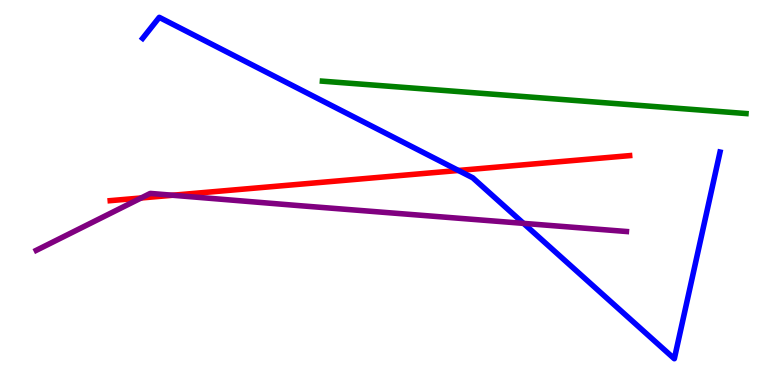[{'lines': ['blue', 'red'], 'intersections': [{'x': 5.92, 'y': 5.57}]}, {'lines': ['green', 'red'], 'intersections': []}, {'lines': ['purple', 'red'], 'intersections': [{'x': 1.82, 'y': 4.86}, {'x': 2.23, 'y': 4.93}]}, {'lines': ['blue', 'green'], 'intersections': []}, {'lines': ['blue', 'purple'], 'intersections': [{'x': 6.76, 'y': 4.2}]}, {'lines': ['green', 'purple'], 'intersections': []}]